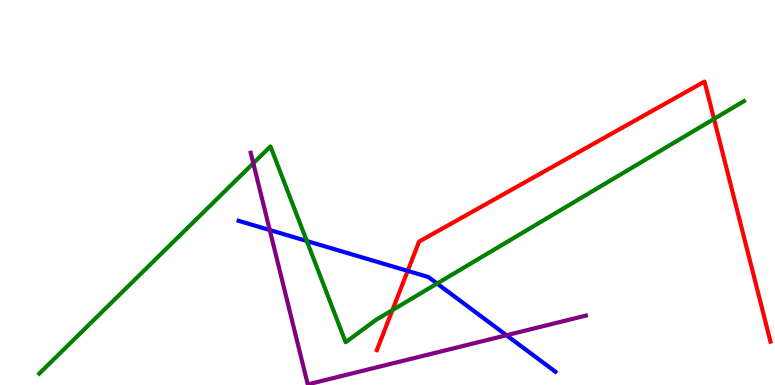[{'lines': ['blue', 'red'], 'intersections': [{'x': 5.26, 'y': 2.96}]}, {'lines': ['green', 'red'], 'intersections': [{'x': 5.06, 'y': 1.95}, {'x': 9.21, 'y': 6.91}]}, {'lines': ['purple', 'red'], 'intersections': []}, {'lines': ['blue', 'green'], 'intersections': [{'x': 3.96, 'y': 3.74}, {'x': 5.64, 'y': 2.64}]}, {'lines': ['blue', 'purple'], 'intersections': [{'x': 3.48, 'y': 4.03}, {'x': 6.54, 'y': 1.29}]}, {'lines': ['green', 'purple'], 'intersections': [{'x': 3.27, 'y': 5.76}]}]